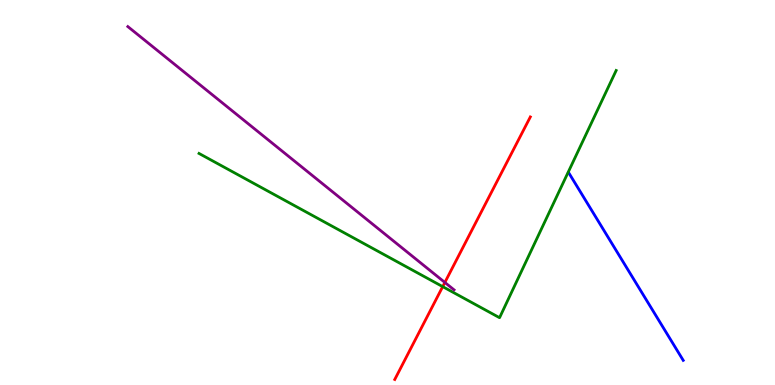[{'lines': ['blue', 'red'], 'intersections': []}, {'lines': ['green', 'red'], 'intersections': [{'x': 5.71, 'y': 2.55}]}, {'lines': ['purple', 'red'], 'intersections': [{'x': 5.74, 'y': 2.66}]}, {'lines': ['blue', 'green'], 'intersections': []}, {'lines': ['blue', 'purple'], 'intersections': []}, {'lines': ['green', 'purple'], 'intersections': []}]